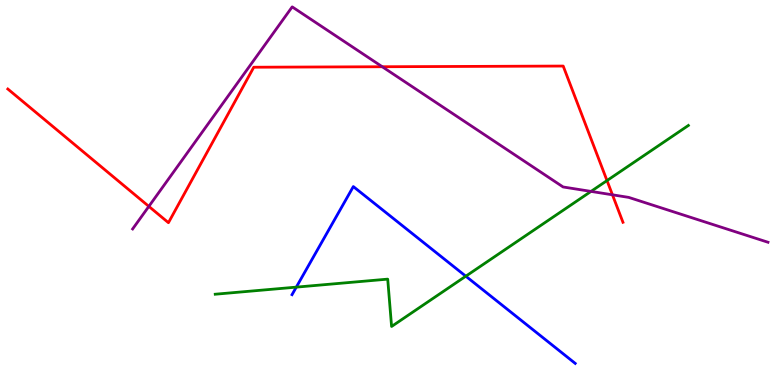[{'lines': ['blue', 'red'], 'intersections': []}, {'lines': ['green', 'red'], 'intersections': [{'x': 7.83, 'y': 5.31}]}, {'lines': ['purple', 'red'], 'intersections': [{'x': 1.92, 'y': 4.64}, {'x': 4.93, 'y': 8.27}, {'x': 7.9, 'y': 4.94}]}, {'lines': ['blue', 'green'], 'intersections': [{'x': 3.82, 'y': 2.54}, {'x': 6.01, 'y': 2.83}]}, {'lines': ['blue', 'purple'], 'intersections': []}, {'lines': ['green', 'purple'], 'intersections': [{'x': 7.63, 'y': 5.03}]}]